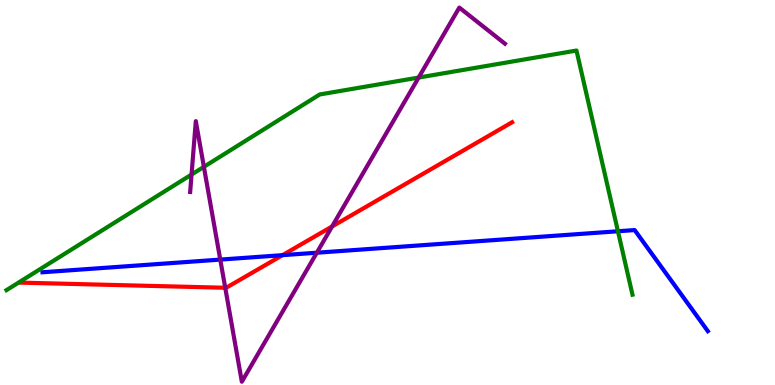[{'lines': ['blue', 'red'], 'intersections': [{'x': 3.65, 'y': 3.37}]}, {'lines': ['green', 'red'], 'intersections': []}, {'lines': ['purple', 'red'], 'intersections': [{'x': 2.91, 'y': 2.53}, {'x': 4.28, 'y': 4.12}]}, {'lines': ['blue', 'green'], 'intersections': [{'x': 7.97, 'y': 3.99}]}, {'lines': ['blue', 'purple'], 'intersections': [{'x': 2.84, 'y': 3.26}, {'x': 4.09, 'y': 3.44}]}, {'lines': ['green', 'purple'], 'intersections': [{'x': 2.47, 'y': 5.47}, {'x': 2.63, 'y': 5.67}, {'x': 5.4, 'y': 7.99}]}]